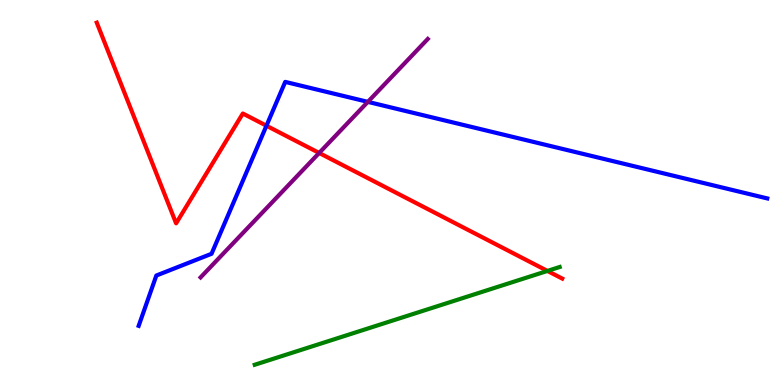[{'lines': ['blue', 'red'], 'intersections': [{'x': 3.44, 'y': 6.73}]}, {'lines': ['green', 'red'], 'intersections': [{'x': 7.06, 'y': 2.96}]}, {'lines': ['purple', 'red'], 'intersections': [{'x': 4.12, 'y': 6.03}]}, {'lines': ['blue', 'green'], 'intersections': []}, {'lines': ['blue', 'purple'], 'intersections': [{'x': 4.75, 'y': 7.35}]}, {'lines': ['green', 'purple'], 'intersections': []}]